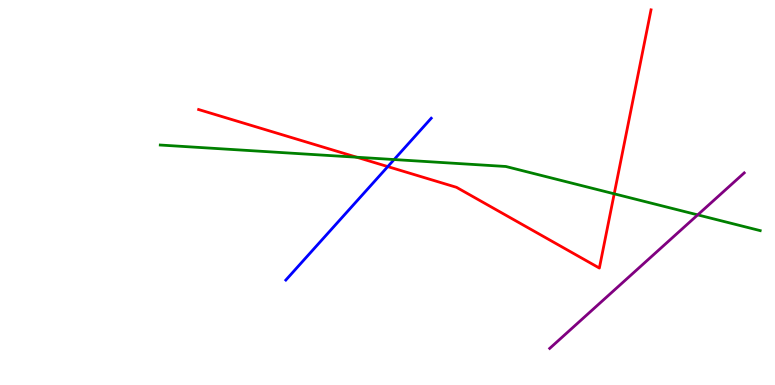[{'lines': ['blue', 'red'], 'intersections': [{'x': 5.0, 'y': 5.67}]}, {'lines': ['green', 'red'], 'intersections': [{'x': 4.6, 'y': 5.92}, {'x': 7.93, 'y': 4.97}]}, {'lines': ['purple', 'red'], 'intersections': []}, {'lines': ['blue', 'green'], 'intersections': [{'x': 5.09, 'y': 5.86}]}, {'lines': ['blue', 'purple'], 'intersections': []}, {'lines': ['green', 'purple'], 'intersections': [{'x': 9.0, 'y': 4.42}]}]